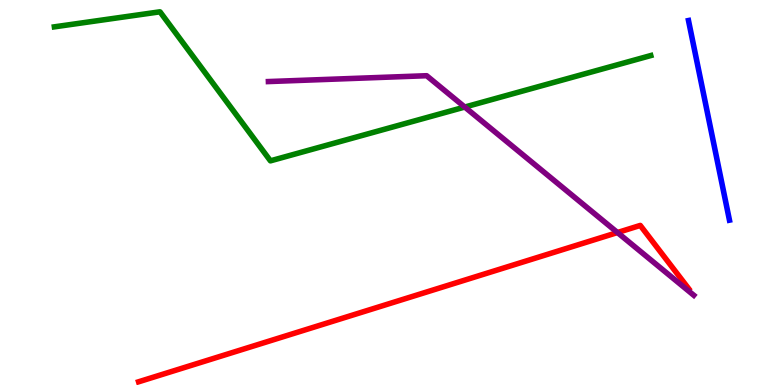[{'lines': ['blue', 'red'], 'intersections': []}, {'lines': ['green', 'red'], 'intersections': []}, {'lines': ['purple', 'red'], 'intersections': [{'x': 7.97, 'y': 3.96}]}, {'lines': ['blue', 'green'], 'intersections': []}, {'lines': ['blue', 'purple'], 'intersections': []}, {'lines': ['green', 'purple'], 'intersections': [{'x': 6.0, 'y': 7.22}]}]